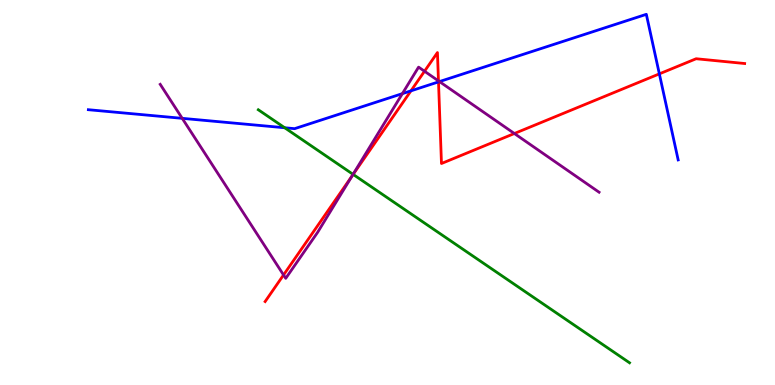[{'lines': ['blue', 'red'], 'intersections': [{'x': 5.3, 'y': 7.64}, {'x': 5.66, 'y': 7.87}, {'x': 8.51, 'y': 8.08}]}, {'lines': ['green', 'red'], 'intersections': [{'x': 4.56, 'y': 5.47}]}, {'lines': ['purple', 'red'], 'intersections': [{'x': 3.66, 'y': 2.86}, {'x': 4.54, 'y': 5.43}, {'x': 5.48, 'y': 8.15}, {'x': 5.66, 'y': 7.9}, {'x': 6.64, 'y': 6.53}]}, {'lines': ['blue', 'green'], 'intersections': [{'x': 3.67, 'y': 6.68}]}, {'lines': ['blue', 'purple'], 'intersections': [{'x': 2.35, 'y': 6.93}, {'x': 5.19, 'y': 7.57}, {'x': 5.67, 'y': 7.88}]}, {'lines': ['green', 'purple'], 'intersections': [{'x': 4.56, 'y': 5.47}]}]